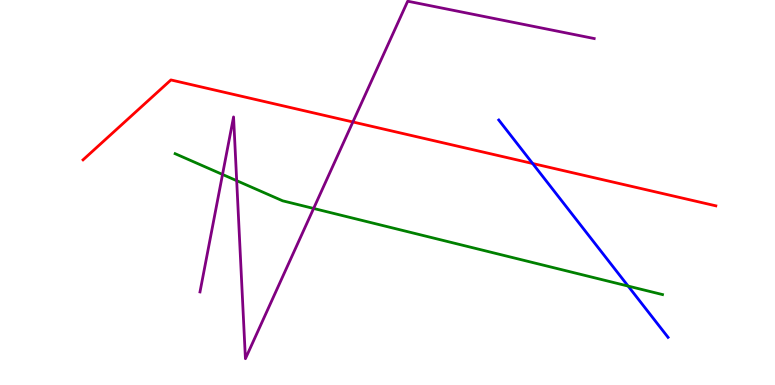[{'lines': ['blue', 'red'], 'intersections': [{'x': 6.87, 'y': 5.75}]}, {'lines': ['green', 'red'], 'intersections': []}, {'lines': ['purple', 'red'], 'intersections': [{'x': 4.55, 'y': 6.83}]}, {'lines': ['blue', 'green'], 'intersections': [{'x': 8.1, 'y': 2.57}]}, {'lines': ['blue', 'purple'], 'intersections': []}, {'lines': ['green', 'purple'], 'intersections': [{'x': 2.87, 'y': 5.47}, {'x': 3.05, 'y': 5.31}, {'x': 4.05, 'y': 4.59}]}]